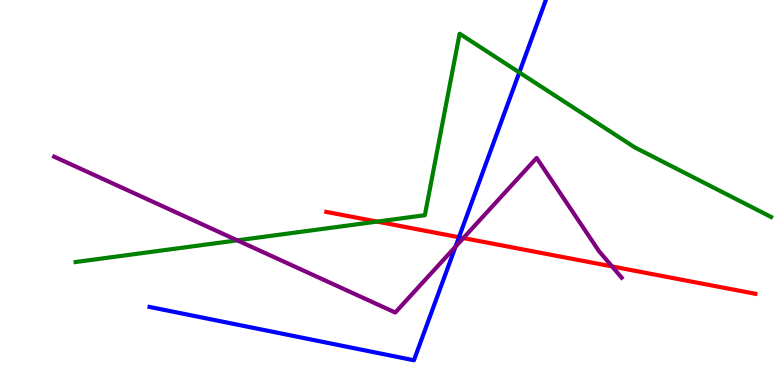[{'lines': ['blue', 'red'], 'intersections': [{'x': 5.92, 'y': 3.84}]}, {'lines': ['green', 'red'], 'intersections': [{'x': 4.87, 'y': 4.24}]}, {'lines': ['purple', 'red'], 'intersections': [{'x': 5.98, 'y': 3.82}, {'x': 7.9, 'y': 3.08}]}, {'lines': ['blue', 'green'], 'intersections': [{'x': 6.7, 'y': 8.12}]}, {'lines': ['blue', 'purple'], 'intersections': [{'x': 5.88, 'y': 3.59}]}, {'lines': ['green', 'purple'], 'intersections': [{'x': 3.06, 'y': 3.76}]}]